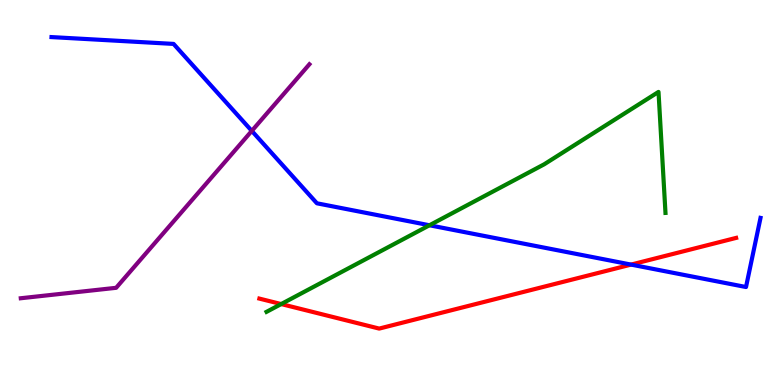[{'lines': ['blue', 'red'], 'intersections': [{'x': 8.14, 'y': 3.13}]}, {'lines': ['green', 'red'], 'intersections': [{'x': 3.63, 'y': 2.1}]}, {'lines': ['purple', 'red'], 'intersections': []}, {'lines': ['blue', 'green'], 'intersections': [{'x': 5.54, 'y': 4.15}]}, {'lines': ['blue', 'purple'], 'intersections': [{'x': 3.25, 'y': 6.6}]}, {'lines': ['green', 'purple'], 'intersections': []}]